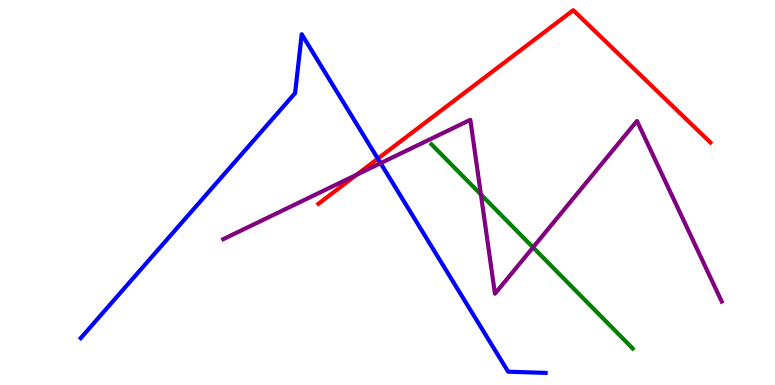[{'lines': ['blue', 'red'], 'intersections': [{'x': 4.88, 'y': 5.88}]}, {'lines': ['green', 'red'], 'intersections': []}, {'lines': ['purple', 'red'], 'intersections': [{'x': 4.6, 'y': 5.46}]}, {'lines': ['blue', 'green'], 'intersections': []}, {'lines': ['blue', 'purple'], 'intersections': [{'x': 4.91, 'y': 5.76}]}, {'lines': ['green', 'purple'], 'intersections': [{'x': 6.21, 'y': 4.95}, {'x': 6.88, 'y': 3.57}]}]